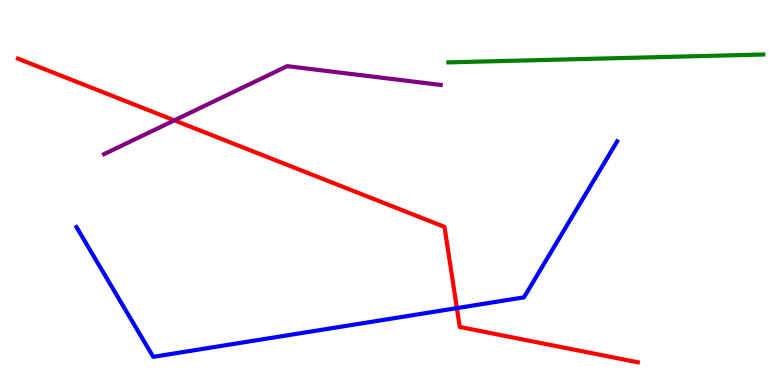[{'lines': ['blue', 'red'], 'intersections': [{'x': 5.9, 'y': 2.0}]}, {'lines': ['green', 'red'], 'intersections': []}, {'lines': ['purple', 'red'], 'intersections': [{'x': 2.25, 'y': 6.87}]}, {'lines': ['blue', 'green'], 'intersections': []}, {'lines': ['blue', 'purple'], 'intersections': []}, {'lines': ['green', 'purple'], 'intersections': []}]